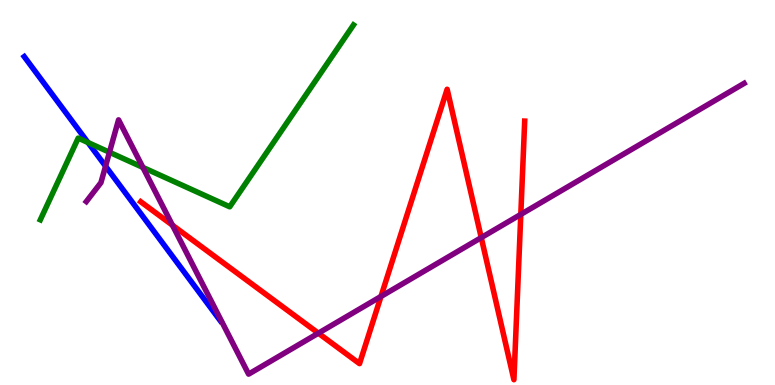[{'lines': ['blue', 'red'], 'intersections': []}, {'lines': ['green', 'red'], 'intersections': []}, {'lines': ['purple', 'red'], 'intersections': [{'x': 2.23, 'y': 4.15}, {'x': 4.11, 'y': 1.35}, {'x': 4.92, 'y': 2.3}, {'x': 6.21, 'y': 3.83}, {'x': 6.72, 'y': 4.43}]}, {'lines': ['blue', 'green'], 'intersections': [{'x': 1.14, 'y': 6.3}]}, {'lines': ['blue', 'purple'], 'intersections': [{'x': 1.36, 'y': 5.68}]}, {'lines': ['green', 'purple'], 'intersections': [{'x': 1.41, 'y': 6.05}, {'x': 1.84, 'y': 5.65}]}]